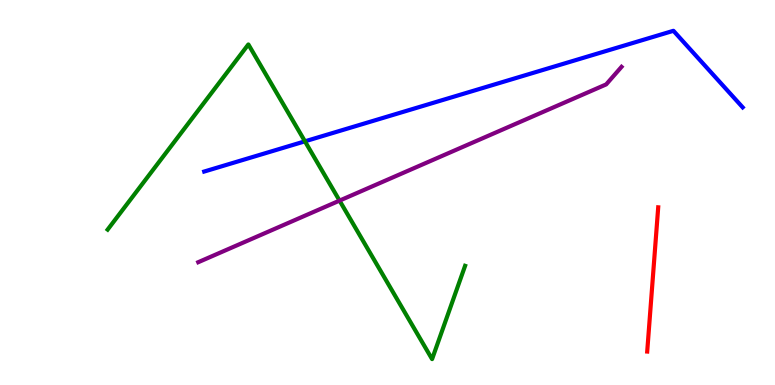[{'lines': ['blue', 'red'], 'intersections': []}, {'lines': ['green', 'red'], 'intersections': []}, {'lines': ['purple', 'red'], 'intersections': []}, {'lines': ['blue', 'green'], 'intersections': [{'x': 3.93, 'y': 6.33}]}, {'lines': ['blue', 'purple'], 'intersections': []}, {'lines': ['green', 'purple'], 'intersections': [{'x': 4.38, 'y': 4.79}]}]